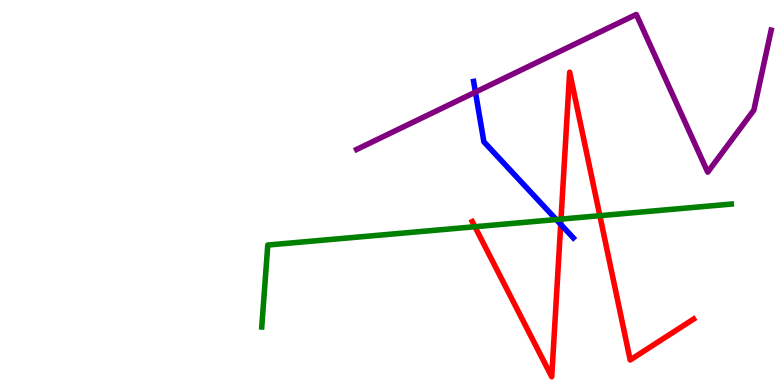[{'lines': ['blue', 'red'], 'intersections': [{'x': 7.23, 'y': 4.17}]}, {'lines': ['green', 'red'], 'intersections': [{'x': 6.13, 'y': 4.11}, {'x': 7.24, 'y': 4.31}, {'x': 7.74, 'y': 4.4}]}, {'lines': ['purple', 'red'], 'intersections': []}, {'lines': ['blue', 'green'], 'intersections': [{'x': 7.18, 'y': 4.3}]}, {'lines': ['blue', 'purple'], 'intersections': [{'x': 6.13, 'y': 7.61}]}, {'lines': ['green', 'purple'], 'intersections': []}]